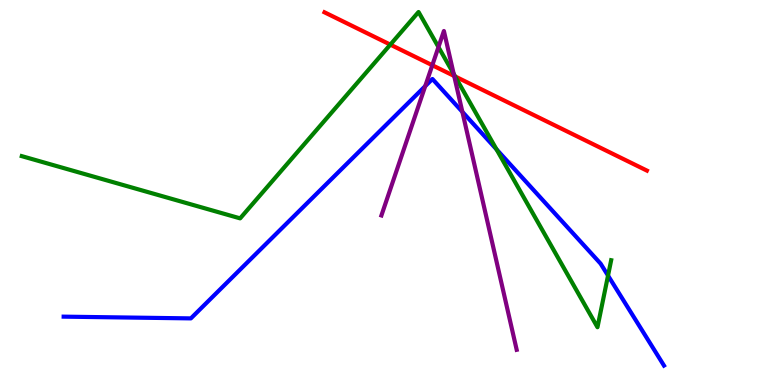[{'lines': ['blue', 'red'], 'intersections': []}, {'lines': ['green', 'red'], 'intersections': [{'x': 5.04, 'y': 8.84}, {'x': 5.87, 'y': 8.01}]}, {'lines': ['purple', 'red'], 'intersections': [{'x': 5.58, 'y': 8.31}, {'x': 5.86, 'y': 8.03}]}, {'lines': ['blue', 'green'], 'intersections': [{'x': 6.41, 'y': 6.12}, {'x': 7.85, 'y': 2.84}]}, {'lines': ['blue', 'purple'], 'intersections': [{'x': 5.49, 'y': 7.76}, {'x': 5.97, 'y': 7.09}]}, {'lines': ['green', 'purple'], 'intersections': [{'x': 5.66, 'y': 8.78}, {'x': 5.85, 'y': 8.08}]}]